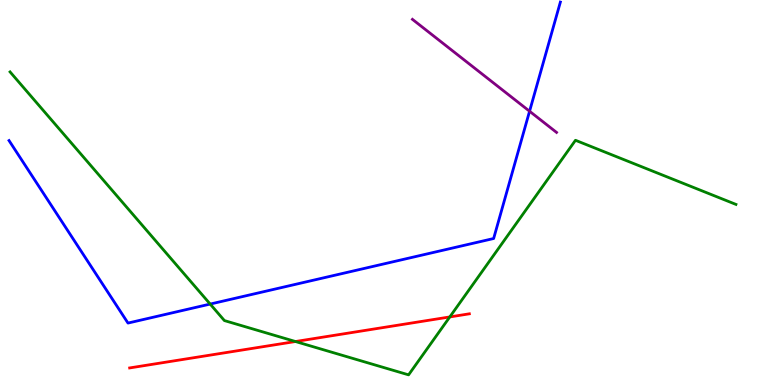[{'lines': ['blue', 'red'], 'intersections': []}, {'lines': ['green', 'red'], 'intersections': [{'x': 3.81, 'y': 1.13}, {'x': 5.8, 'y': 1.77}]}, {'lines': ['purple', 'red'], 'intersections': []}, {'lines': ['blue', 'green'], 'intersections': [{'x': 2.71, 'y': 2.1}]}, {'lines': ['blue', 'purple'], 'intersections': [{'x': 6.83, 'y': 7.11}]}, {'lines': ['green', 'purple'], 'intersections': []}]